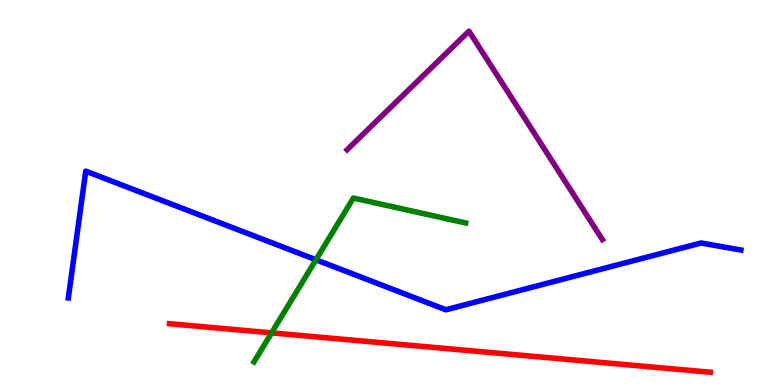[{'lines': ['blue', 'red'], 'intersections': []}, {'lines': ['green', 'red'], 'intersections': [{'x': 3.5, 'y': 1.35}]}, {'lines': ['purple', 'red'], 'intersections': []}, {'lines': ['blue', 'green'], 'intersections': [{'x': 4.08, 'y': 3.25}]}, {'lines': ['blue', 'purple'], 'intersections': []}, {'lines': ['green', 'purple'], 'intersections': []}]